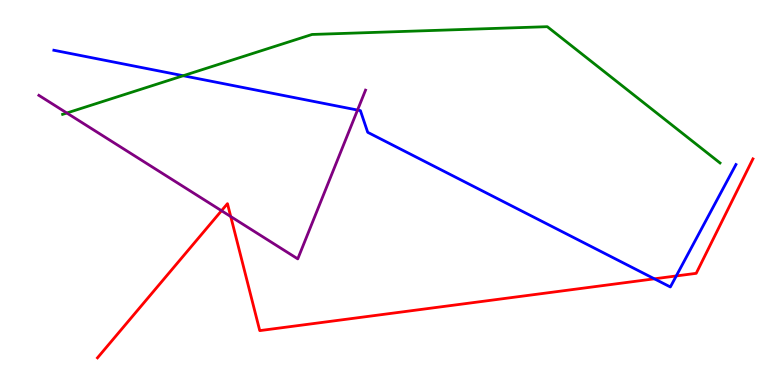[{'lines': ['blue', 'red'], 'intersections': [{'x': 8.44, 'y': 2.76}, {'x': 8.73, 'y': 2.83}]}, {'lines': ['green', 'red'], 'intersections': []}, {'lines': ['purple', 'red'], 'intersections': [{'x': 2.86, 'y': 4.53}, {'x': 2.98, 'y': 4.38}]}, {'lines': ['blue', 'green'], 'intersections': [{'x': 2.36, 'y': 8.03}]}, {'lines': ['blue', 'purple'], 'intersections': [{'x': 4.61, 'y': 7.14}]}, {'lines': ['green', 'purple'], 'intersections': [{'x': 0.862, 'y': 7.06}]}]